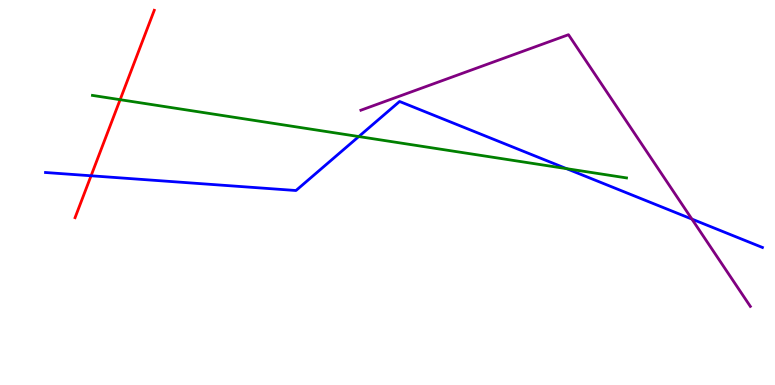[{'lines': ['blue', 'red'], 'intersections': [{'x': 1.18, 'y': 5.43}]}, {'lines': ['green', 'red'], 'intersections': [{'x': 1.55, 'y': 7.41}]}, {'lines': ['purple', 'red'], 'intersections': []}, {'lines': ['blue', 'green'], 'intersections': [{'x': 4.63, 'y': 6.45}, {'x': 7.31, 'y': 5.62}]}, {'lines': ['blue', 'purple'], 'intersections': [{'x': 8.93, 'y': 4.31}]}, {'lines': ['green', 'purple'], 'intersections': []}]